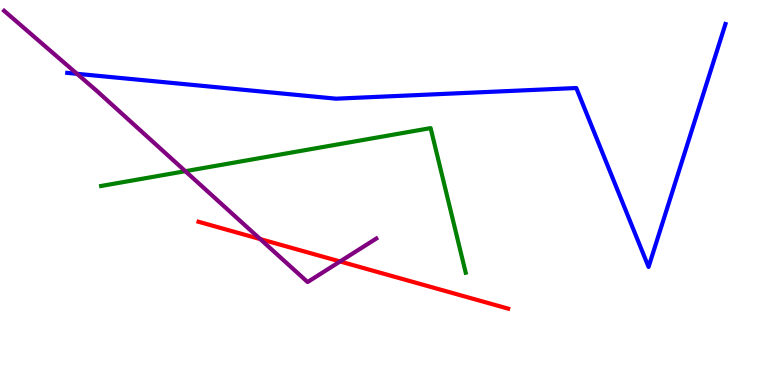[{'lines': ['blue', 'red'], 'intersections': []}, {'lines': ['green', 'red'], 'intersections': []}, {'lines': ['purple', 'red'], 'intersections': [{'x': 3.36, 'y': 3.79}, {'x': 4.39, 'y': 3.21}]}, {'lines': ['blue', 'green'], 'intersections': []}, {'lines': ['blue', 'purple'], 'intersections': [{'x': 0.994, 'y': 8.08}]}, {'lines': ['green', 'purple'], 'intersections': [{'x': 2.39, 'y': 5.55}]}]